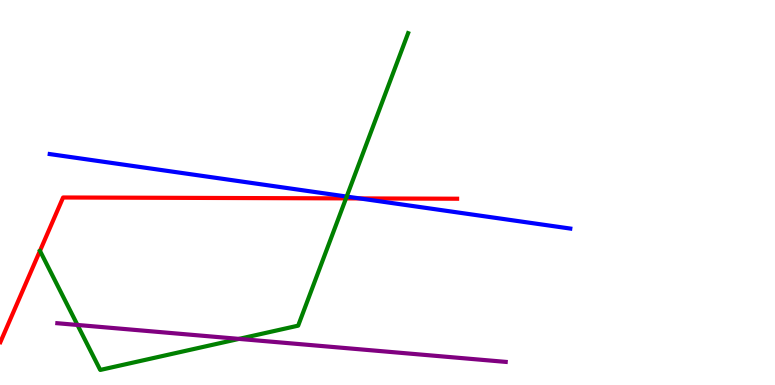[{'lines': ['blue', 'red'], 'intersections': [{'x': 4.64, 'y': 4.85}]}, {'lines': ['green', 'red'], 'intersections': [{'x': 4.46, 'y': 4.85}]}, {'lines': ['purple', 'red'], 'intersections': []}, {'lines': ['blue', 'green'], 'intersections': [{'x': 4.47, 'y': 4.89}]}, {'lines': ['blue', 'purple'], 'intersections': []}, {'lines': ['green', 'purple'], 'intersections': [{'x': 1.0, 'y': 1.56}, {'x': 3.08, 'y': 1.2}]}]